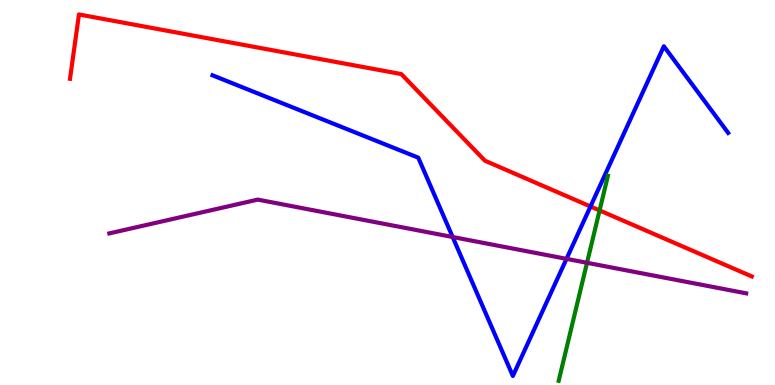[{'lines': ['blue', 'red'], 'intersections': [{'x': 7.62, 'y': 4.64}]}, {'lines': ['green', 'red'], 'intersections': [{'x': 7.74, 'y': 4.53}]}, {'lines': ['purple', 'red'], 'intersections': []}, {'lines': ['blue', 'green'], 'intersections': []}, {'lines': ['blue', 'purple'], 'intersections': [{'x': 5.84, 'y': 3.84}, {'x': 7.31, 'y': 3.28}]}, {'lines': ['green', 'purple'], 'intersections': [{'x': 7.57, 'y': 3.17}]}]